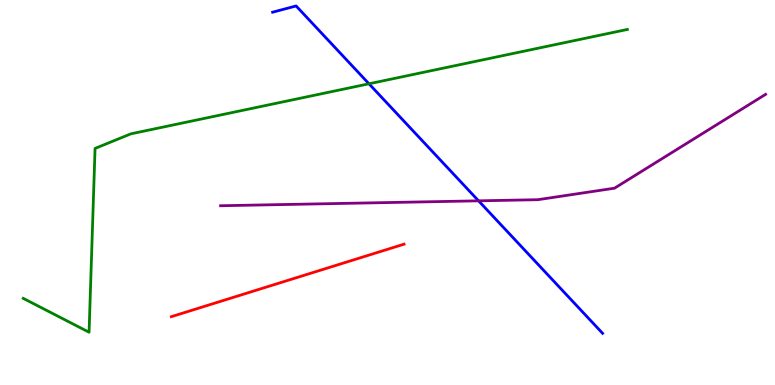[{'lines': ['blue', 'red'], 'intersections': []}, {'lines': ['green', 'red'], 'intersections': []}, {'lines': ['purple', 'red'], 'intersections': []}, {'lines': ['blue', 'green'], 'intersections': [{'x': 4.76, 'y': 7.82}]}, {'lines': ['blue', 'purple'], 'intersections': [{'x': 6.17, 'y': 4.78}]}, {'lines': ['green', 'purple'], 'intersections': []}]